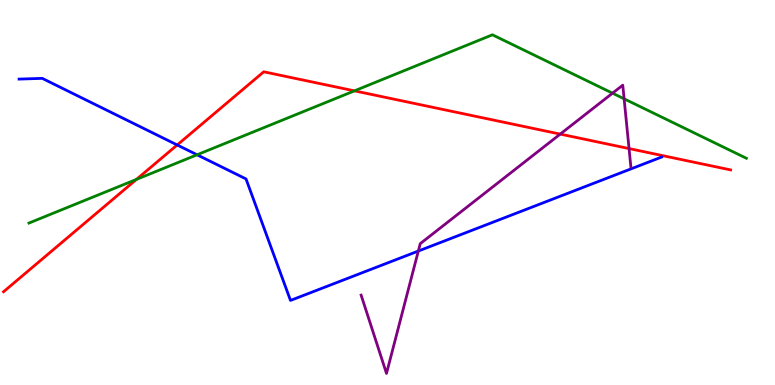[{'lines': ['blue', 'red'], 'intersections': [{'x': 2.29, 'y': 6.23}]}, {'lines': ['green', 'red'], 'intersections': [{'x': 1.76, 'y': 5.34}, {'x': 4.57, 'y': 7.64}]}, {'lines': ['purple', 'red'], 'intersections': [{'x': 7.23, 'y': 6.52}, {'x': 8.12, 'y': 6.14}]}, {'lines': ['blue', 'green'], 'intersections': [{'x': 2.54, 'y': 5.98}]}, {'lines': ['blue', 'purple'], 'intersections': [{'x': 5.4, 'y': 3.48}]}, {'lines': ['green', 'purple'], 'intersections': [{'x': 7.9, 'y': 7.58}, {'x': 8.05, 'y': 7.43}]}]